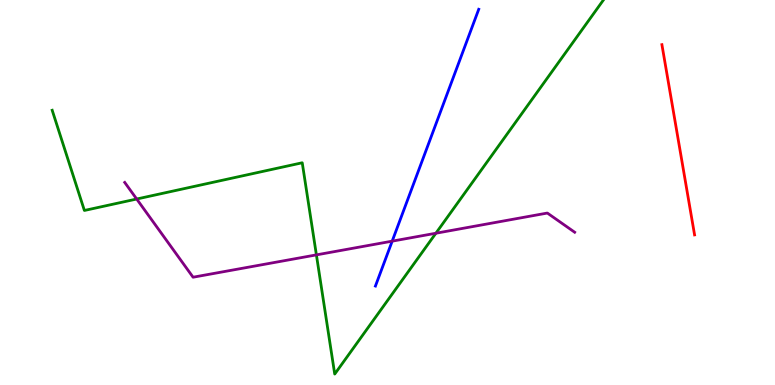[{'lines': ['blue', 'red'], 'intersections': []}, {'lines': ['green', 'red'], 'intersections': []}, {'lines': ['purple', 'red'], 'intersections': []}, {'lines': ['blue', 'green'], 'intersections': []}, {'lines': ['blue', 'purple'], 'intersections': [{'x': 5.06, 'y': 3.74}]}, {'lines': ['green', 'purple'], 'intersections': [{'x': 1.76, 'y': 4.83}, {'x': 4.08, 'y': 3.38}, {'x': 5.62, 'y': 3.94}]}]